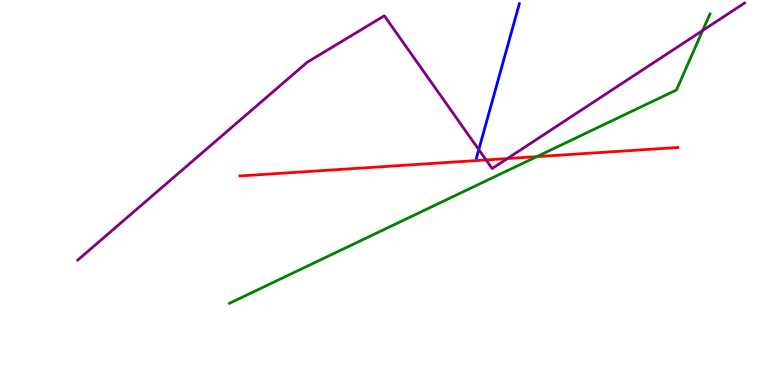[{'lines': ['blue', 'red'], 'intersections': []}, {'lines': ['green', 'red'], 'intersections': [{'x': 6.93, 'y': 5.93}]}, {'lines': ['purple', 'red'], 'intersections': [{'x': 6.27, 'y': 5.85}, {'x': 6.55, 'y': 5.88}]}, {'lines': ['blue', 'green'], 'intersections': []}, {'lines': ['blue', 'purple'], 'intersections': [{'x': 6.18, 'y': 6.11}]}, {'lines': ['green', 'purple'], 'intersections': [{'x': 9.07, 'y': 9.21}]}]